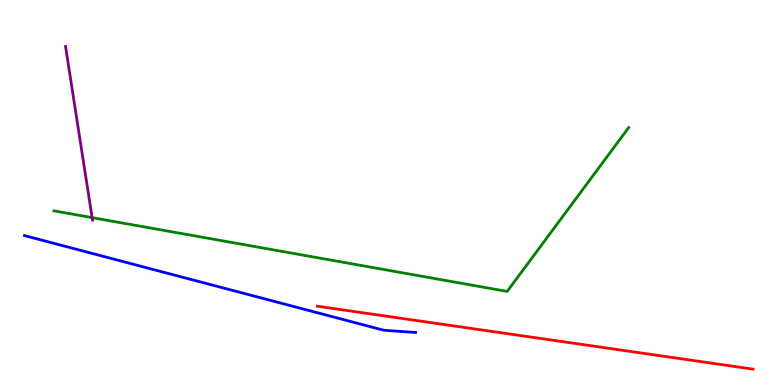[{'lines': ['blue', 'red'], 'intersections': []}, {'lines': ['green', 'red'], 'intersections': []}, {'lines': ['purple', 'red'], 'intersections': []}, {'lines': ['blue', 'green'], 'intersections': []}, {'lines': ['blue', 'purple'], 'intersections': []}, {'lines': ['green', 'purple'], 'intersections': [{'x': 1.19, 'y': 4.35}]}]